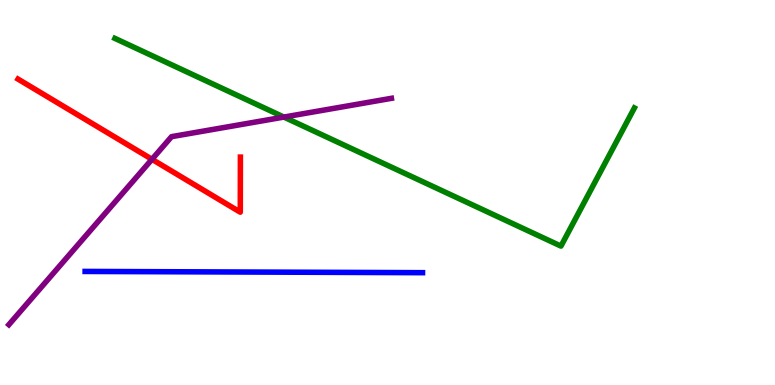[{'lines': ['blue', 'red'], 'intersections': []}, {'lines': ['green', 'red'], 'intersections': []}, {'lines': ['purple', 'red'], 'intersections': [{'x': 1.96, 'y': 5.86}]}, {'lines': ['blue', 'green'], 'intersections': []}, {'lines': ['blue', 'purple'], 'intersections': []}, {'lines': ['green', 'purple'], 'intersections': [{'x': 3.66, 'y': 6.96}]}]